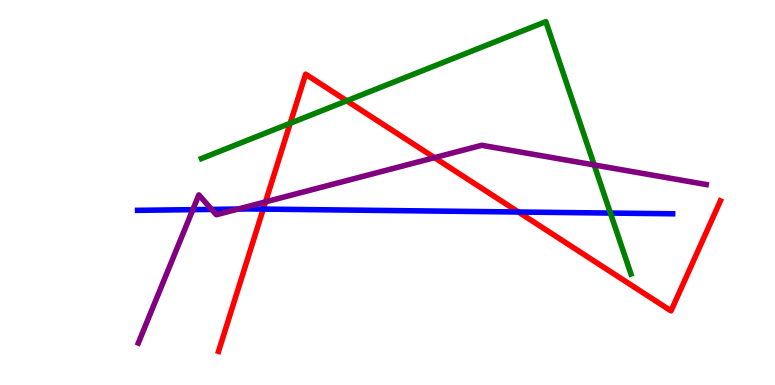[{'lines': ['blue', 'red'], 'intersections': [{'x': 3.4, 'y': 4.57}, {'x': 6.69, 'y': 4.49}]}, {'lines': ['green', 'red'], 'intersections': [{'x': 3.74, 'y': 6.8}, {'x': 4.47, 'y': 7.38}]}, {'lines': ['purple', 'red'], 'intersections': [{'x': 3.43, 'y': 4.76}, {'x': 5.61, 'y': 5.9}]}, {'lines': ['blue', 'green'], 'intersections': [{'x': 7.88, 'y': 4.47}]}, {'lines': ['blue', 'purple'], 'intersections': [{'x': 2.49, 'y': 4.55}, {'x': 2.73, 'y': 4.56}, {'x': 3.07, 'y': 4.57}]}, {'lines': ['green', 'purple'], 'intersections': [{'x': 7.67, 'y': 5.72}]}]